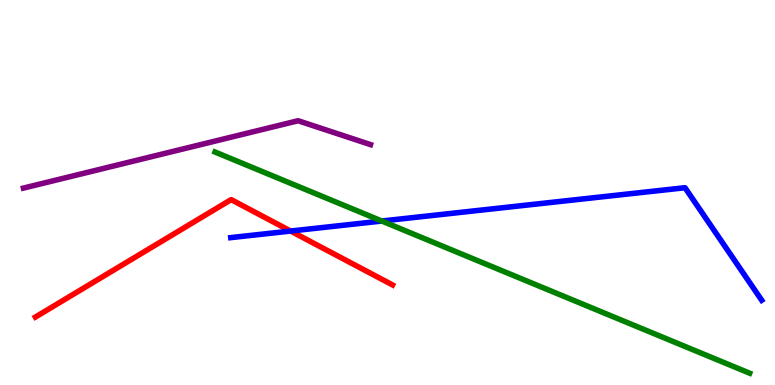[{'lines': ['blue', 'red'], 'intersections': [{'x': 3.75, 'y': 4.0}]}, {'lines': ['green', 'red'], 'intersections': []}, {'lines': ['purple', 'red'], 'intersections': []}, {'lines': ['blue', 'green'], 'intersections': [{'x': 4.93, 'y': 4.26}]}, {'lines': ['blue', 'purple'], 'intersections': []}, {'lines': ['green', 'purple'], 'intersections': []}]